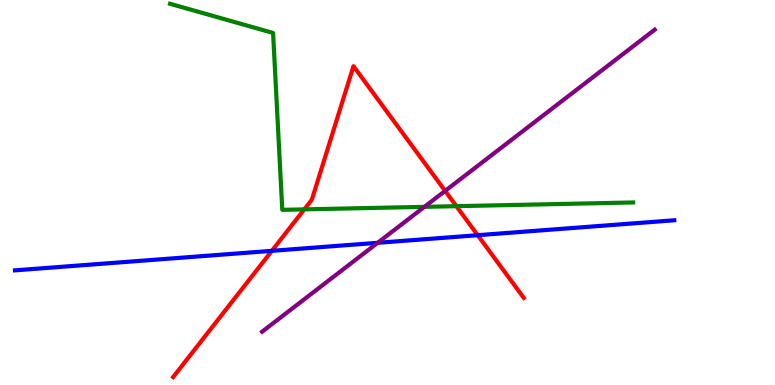[{'lines': ['blue', 'red'], 'intersections': [{'x': 3.51, 'y': 3.48}, {'x': 6.16, 'y': 3.89}]}, {'lines': ['green', 'red'], 'intersections': [{'x': 3.93, 'y': 4.56}, {'x': 5.89, 'y': 4.64}]}, {'lines': ['purple', 'red'], 'intersections': [{'x': 5.74, 'y': 5.04}]}, {'lines': ['blue', 'green'], 'intersections': []}, {'lines': ['blue', 'purple'], 'intersections': [{'x': 4.87, 'y': 3.69}]}, {'lines': ['green', 'purple'], 'intersections': [{'x': 5.48, 'y': 4.63}]}]